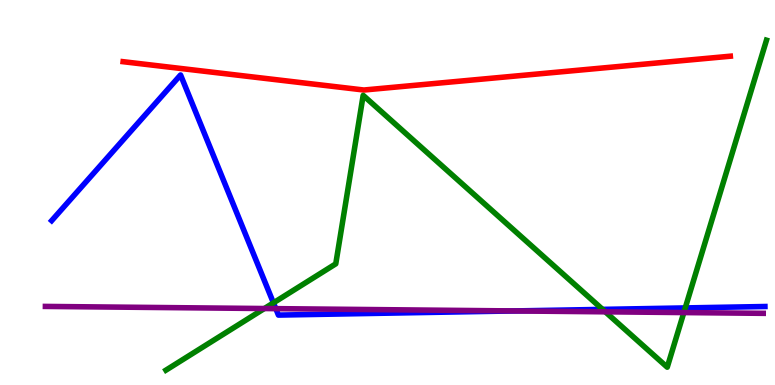[{'lines': ['blue', 'red'], 'intersections': []}, {'lines': ['green', 'red'], 'intersections': []}, {'lines': ['purple', 'red'], 'intersections': []}, {'lines': ['blue', 'green'], 'intersections': [{'x': 3.53, 'y': 2.13}, {'x': 7.78, 'y': 1.96}, {'x': 8.84, 'y': 2.0}]}, {'lines': ['blue', 'purple'], 'intersections': [{'x': 3.56, 'y': 1.98}, {'x': 6.63, 'y': 1.92}]}, {'lines': ['green', 'purple'], 'intersections': [{'x': 3.41, 'y': 1.99}, {'x': 7.81, 'y': 1.9}, {'x': 8.82, 'y': 1.88}]}]